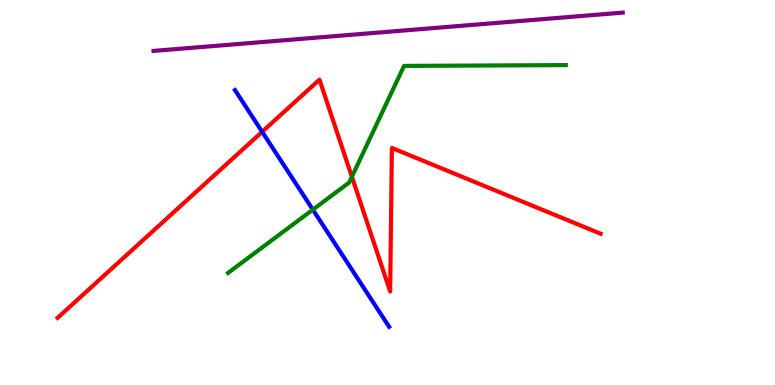[{'lines': ['blue', 'red'], 'intersections': [{'x': 3.38, 'y': 6.58}]}, {'lines': ['green', 'red'], 'intersections': [{'x': 4.54, 'y': 5.41}]}, {'lines': ['purple', 'red'], 'intersections': []}, {'lines': ['blue', 'green'], 'intersections': [{'x': 4.04, 'y': 4.55}]}, {'lines': ['blue', 'purple'], 'intersections': []}, {'lines': ['green', 'purple'], 'intersections': []}]